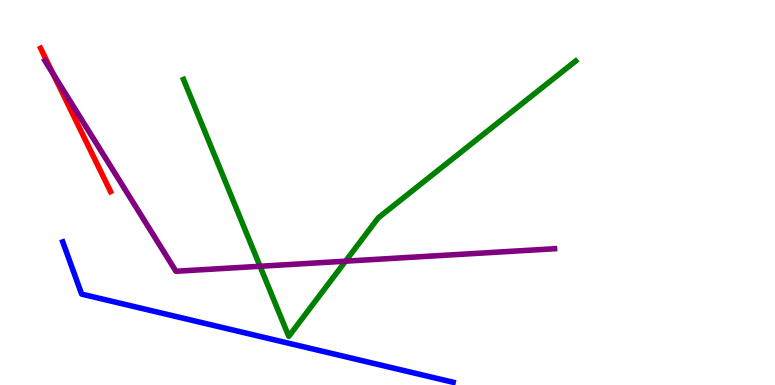[{'lines': ['blue', 'red'], 'intersections': []}, {'lines': ['green', 'red'], 'intersections': []}, {'lines': ['purple', 'red'], 'intersections': [{'x': 0.685, 'y': 8.08}]}, {'lines': ['blue', 'green'], 'intersections': []}, {'lines': ['blue', 'purple'], 'intersections': []}, {'lines': ['green', 'purple'], 'intersections': [{'x': 3.36, 'y': 3.08}, {'x': 4.46, 'y': 3.22}]}]